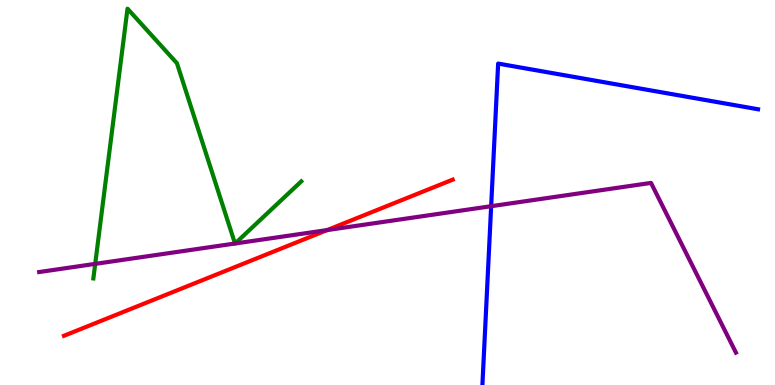[{'lines': ['blue', 'red'], 'intersections': []}, {'lines': ['green', 'red'], 'intersections': []}, {'lines': ['purple', 'red'], 'intersections': [{'x': 4.22, 'y': 4.02}]}, {'lines': ['blue', 'green'], 'intersections': []}, {'lines': ['blue', 'purple'], 'intersections': [{'x': 6.34, 'y': 4.64}]}, {'lines': ['green', 'purple'], 'intersections': [{'x': 1.23, 'y': 3.15}, {'x': 3.03, 'y': 3.68}, {'x': 3.03, 'y': 3.68}]}]